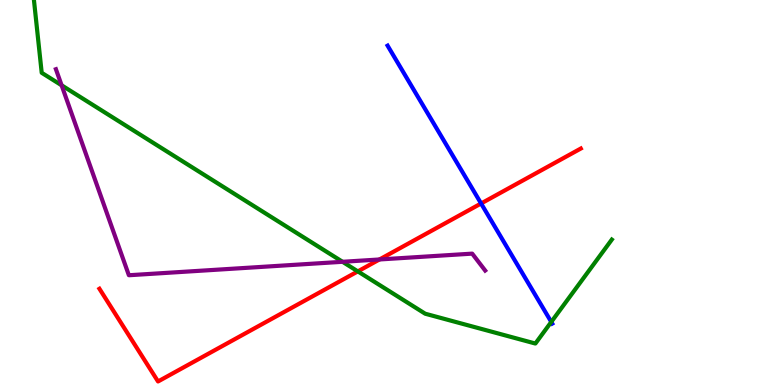[{'lines': ['blue', 'red'], 'intersections': [{'x': 6.21, 'y': 4.71}]}, {'lines': ['green', 'red'], 'intersections': [{'x': 4.62, 'y': 2.95}]}, {'lines': ['purple', 'red'], 'intersections': [{'x': 4.9, 'y': 3.26}]}, {'lines': ['blue', 'green'], 'intersections': [{'x': 7.11, 'y': 1.64}]}, {'lines': ['blue', 'purple'], 'intersections': []}, {'lines': ['green', 'purple'], 'intersections': [{'x': 0.795, 'y': 7.78}, {'x': 4.42, 'y': 3.2}]}]